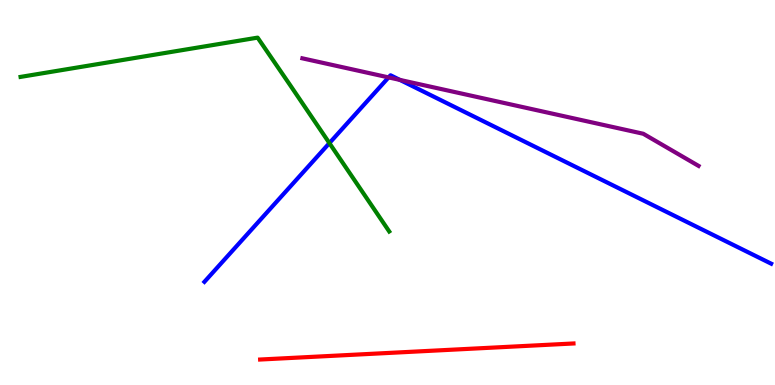[{'lines': ['blue', 'red'], 'intersections': []}, {'lines': ['green', 'red'], 'intersections': []}, {'lines': ['purple', 'red'], 'intersections': []}, {'lines': ['blue', 'green'], 'intersections': [{'x': 4.25, 'y': 6.28}]}, {'lines': ['blue', 'purple'], 'intersections': [{'x': 5.01, 'y': 7.99}, {'x': 5.16, 'y': 7.92}]}, {'lines': ['green', 'purple'], 'intersections': []}]